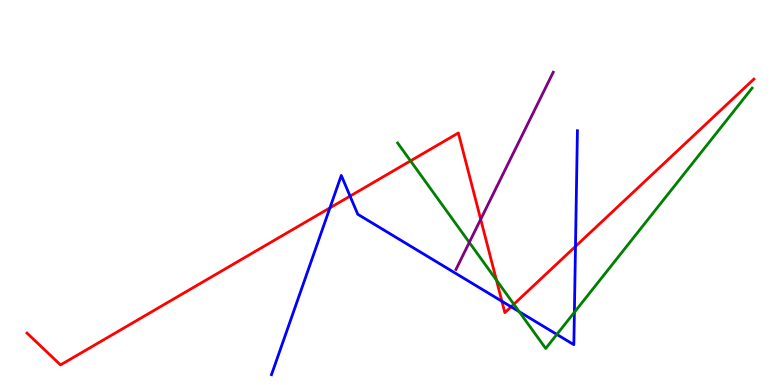[{'lines': ['blue', 'red'], 'intersections': [{'x': 4.26, 'y': 4.6}, {'x': 4.52, 'y': 4.91}, {'x': 6.48, 'y': 2.18}, {'x': 6.59, 'y': 2.03}, {'x': 7.43, 'y': 3.6}]}, {'lines': ['green', 'red'], 'intersections': [{'x': 5.3, 'y': 5.82}, {'x': 6.41, 'y': 2.73}, {'x': 6.63, 'y': 2.1}]}, {'lines': ['purple', 'red'], 'intersections': [{'x': 6.2, 'y': 4.3}]}, {'lines': ['blue', 'green'], 'intersections': [{'x': 6.7, 'y': 1.9}, {'x': 7.19, 'y': 1.31}, {'x': 7.41, 'y': 1.89}]}, {'lines': ['blue', 'purple'], 'intersections': []}, {'lines': ['green', 'purple'], 'intersections': [{'x': 6.06, 'y': 3.7}]}]